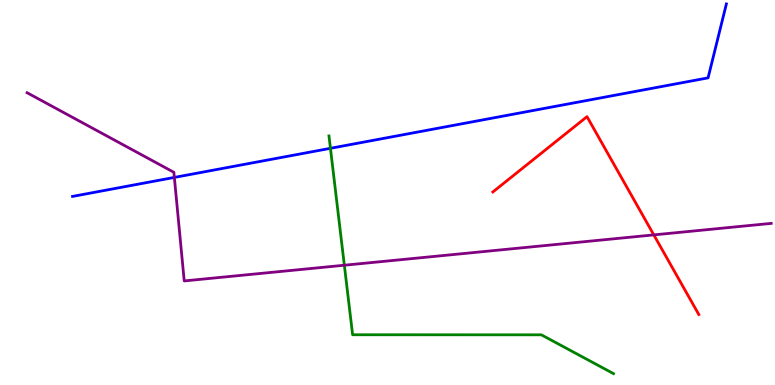[{'lines': ['blue', 'red'], 'intersections': []}, {'lines': ['green', 'red'], 'intersections': []}, {'lines': ['purple', 'red'], 'intersections': [{'x': 8.44, 'y': 3.9}]}, {'lines': ['blue', 'green'], 'intersections': [{'x': 4.26, 'y': 6.15}]}, {'lines': ['blue', 'purple'], 'intersections': [{'x': 2.25, 'y': 5.39}]}, {'lines': ['green', 'purple'], 'intersections': [{'x': 4.44, 'y': 3.11}]}]